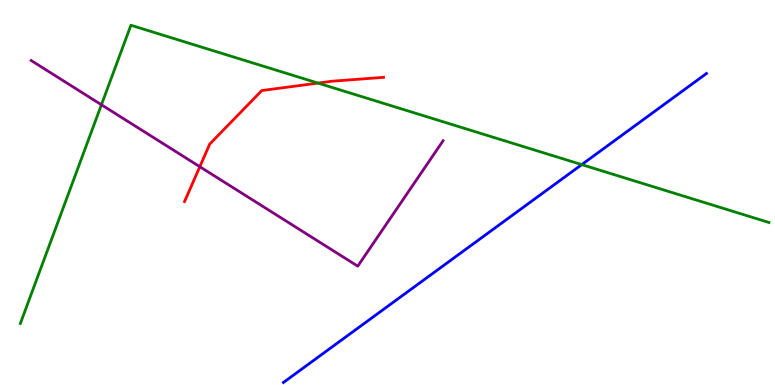[{'lines': ['blue', 'red'], 'intersections': []}, {'lines': ['green', 'red'], 'intersections': [{'x': 4.1, 'y': 7.84}]}, {'lines': ['purple', 'red'], 'intersections': [{'x': 2.58, 'y': 5.67}]}, {'lines': ['blue', 'green'], 'intersections': [{'x': 7.51, 'y': 5.72}]}, {'lines': ['blue', 'purple'], 'intersections': []}, {'lines': ['green', 'purple'], 'intersections': [{'x': 1.31, 'y': 7.28}]}]